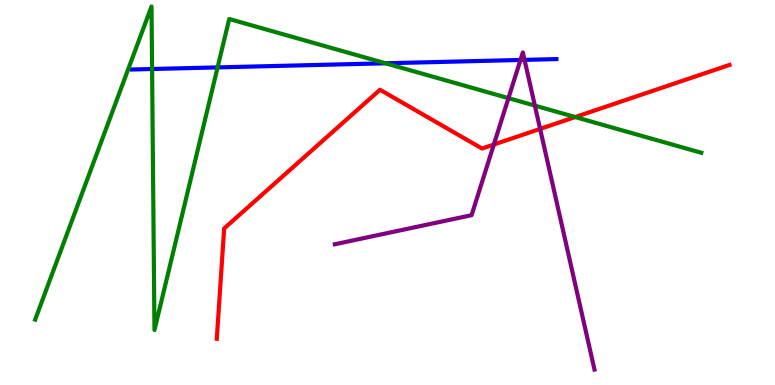[{'lines': ['blue', 'red'], 'intersections': []}, {'lines': ['green', 'red'], 'intersections': [{'x': 7.42, 'y': 6.96}]}, {'lines': ['purple', 'red'], 'intersections': [{'x': 6.37, 'y': 6.25}, {'x': 6.97, 'y': 6.65}]}, {'lines': ['blue', 'green'], 'intersections': [{'x': 1.96, 'y': 8.21}, {'x': 2.81, 'y': 8.25}, {'x': 4.97, 'y': 8.36}]}, {'lines': ['blue', 'purple'], 'intersections': [{'x': 6.72, 'y': 8.44}, {'x': 6.77, 'y': 8.44}]}, {'lines': ['green', 'purple'], 'intersections': [{'x': 6.56, 'y': 7.45}, {'x': 6.9, 'y': 7.26}]}]